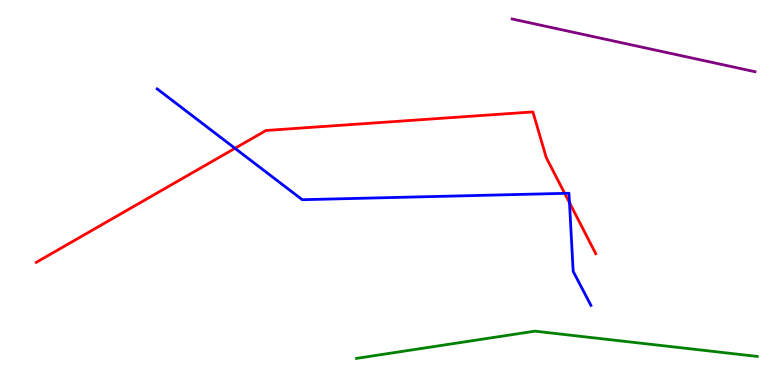[{'lines': ['blue', 'red'], 'intersections': [{'x': 3.03, 'y': 6.15}, {'x': 7.29, 'y': 4.98}, {'x': 7.35, 'y': 4.74}]}, {'lines': ['green', 'red'], 'intersections': []}, {'lines': ['purple', 'red'], 'intersections': []}, {'lines': ['blue', 'green'], 'intersections': []}, {'lines': ['blue', 'purple'], 'intersections': []}, {'lines': ['green', 'purple'], 'intersections': []}]